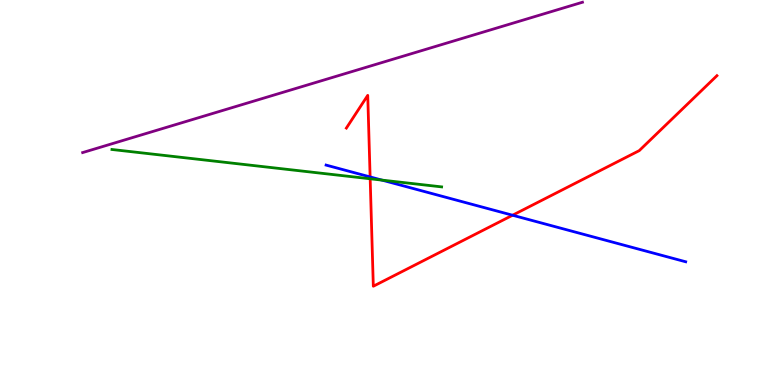[{'lines': ['blue', 'red'], 'intersections': [{'x': 4.78, 'y': 5.4}, {'x': 6.61, 'y': 4.41}]}, {'lines': ['green', 'red'], 'intersections': [{'x': 4.78, 'y': 5.36}]}, {'lines': ['purple', 'red'], 'intersections': []}, {'lines': ['blue', 'green'], 'intersections': [{'x': 4.93, 'y': 5.32}]}, {'lines': ['blue', 'purple'], 'intersections': []}, {'lines': ['green', 'purple'], 'intersections': []}]